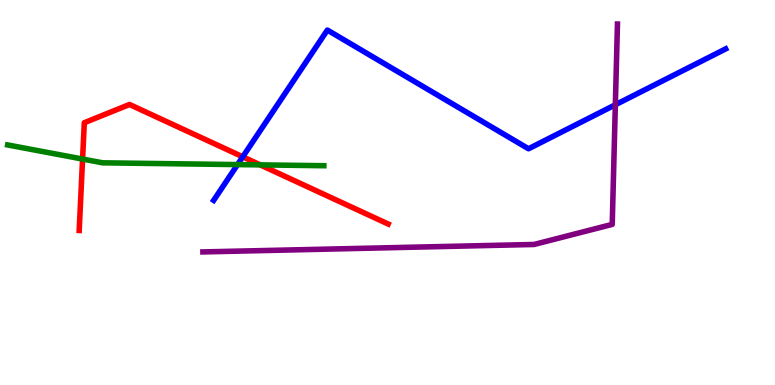[{'lines': ['blue', 'red'], 'intersections': [{'x': 3.13, 'y': 5.93}]}, {'lines': ['green', 'red'], 'intersections': [{'x': 1.07, 'y': 5.87}, {'x': 3.36, 'y': 5.72}]}, {'lines': ['purple', 'red'], 'intersections': []}, {'lines': ['blue', 'green'], 'intersections': [{'x': 3.07, 'y': 5.73}]}, {'lines': ['blue', 'purple'], 'intersections': [{'x': 7.94, 'y': 7.28}]}, {'lines': ['green', 'purple'], 'intersections': []}]